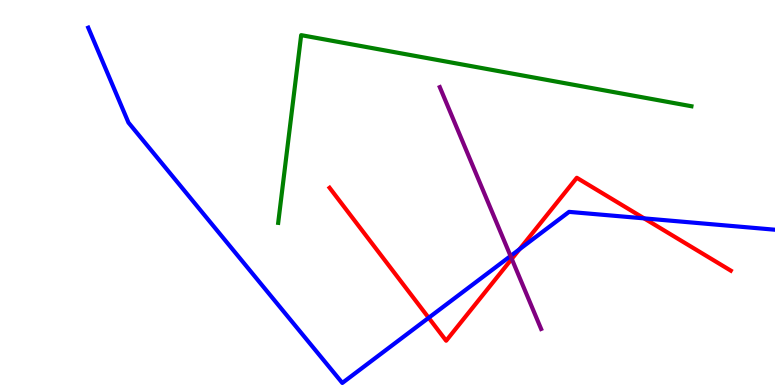[{'lines': ['blue', 'red'], 'intersections': [{'x': 5.53, 'y': 1.75}, {'x': 6.7, 'y': 3.53}, {'x': 8.31, 'y': 4.33}]}, {'lines': ['green', 'red'], 'intersections': []}, {'lines': ['purple', 'red'], 'intersections': [{'x': 6.6, 'y': 3.28}]}, {'lines': ['blue', 'green'], 'intersections': []}, {'lines': ['blue', 'purple'], 'intersections': [{'x': 6.59, 'y': 3.35}]}, {'lines': ['green', 'purple'], 'intersections': []}]